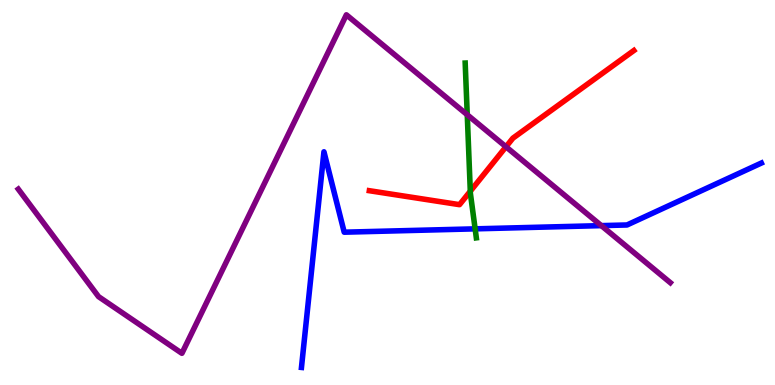[{'lines': ['blue', 'red'], 'intersections': []}, {'lines': ['green', 'red'], 'intersections': [{'x': 6.07, 'y': 5.03}]}, {'lines': ['purple', 'red'], 'intersections': [{'x': 6.53, 'y': 6.19}]}, {'lines': ['blue', 'green'], 'intersections': [{'x': 6.13, 'y': 4.06}]}, {'lines': ['blue', 'purple'], 'intersections': [{'x': 7.76, 'y': 4.14}]}, {'lines': ['green', 'purple'], 'intersections': [{'x': 6.03, 'y': 7.02}]}]